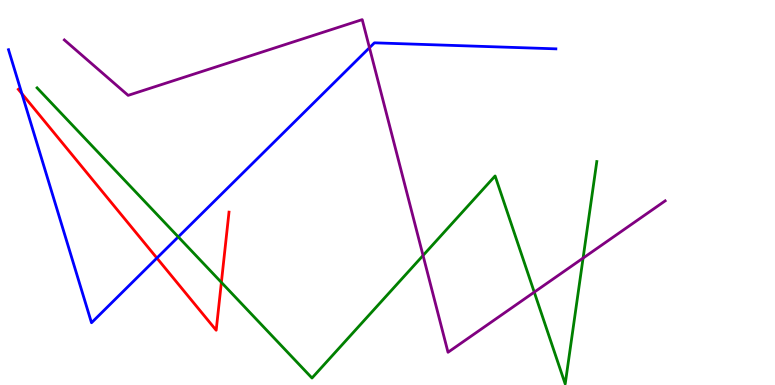[{'lines': ['blue', 'red'], 'intersections': [{'x': 0.282, 'y': 7.57}, {'x': 2.02, 'y': 3.3}]}, {'lines': ['green', 'red'], 'intersections': [{'x': 2.86, 'y': 2.67}]}, {'lines': ['purple', 'red'], 'intersections': []}, {'lines': ['blue', 'green'], 'intersections': [{'x': 2.3, 'y': 3.85}]}, {'lines': ['blue', 'purple'], 'intersections': [{'x': 4.77, 'y': 8.76}]}, {'lines': ['green', 'purple'], 'intersections': [{'x': 5.46, 'y': 3.36}, {'x': 6.89, 'y': 2.41}, {'x': 7.52, 'y': 3.3}]}]